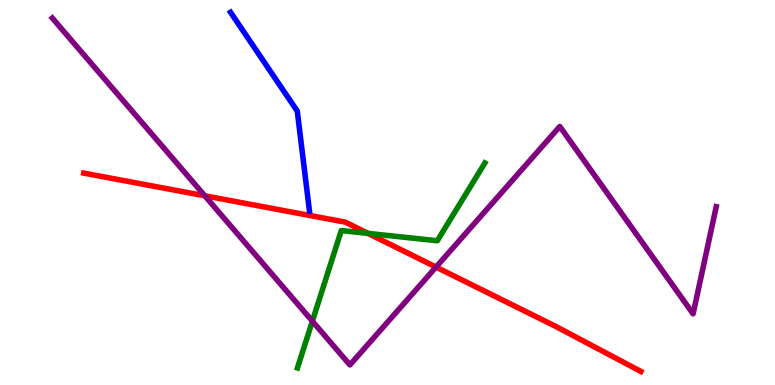[{'lines': ['blue', 'red'], 'intersections': []}, {'lines': ['green', 'red'], 'intersections': [{'x': 4.75, 'y': 3.94}]}, {'lines': ['purple', 'red'], 'intersections': [{'x': 2.64, 'y': 4.91}, {'x': 5.63, 'y': 3.06}]}, {'lines': ['blue', 'green'], 'intersections': []}, {'lines': ['blue', 'purple'], 'intersections': []}, {'lines': ['green', 'purple'], 'intersections': [{'x': 4.03, 'y': 1.66}]}]